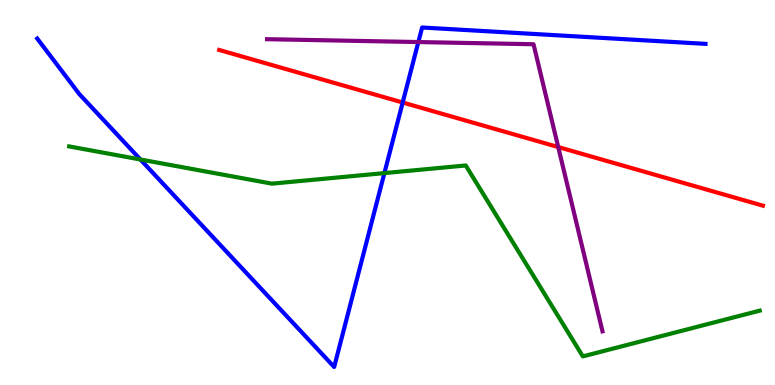[{'lines': ['blue', 'red'], 'intersections': [{'x': 5.2, 'y': 7.34}]}, {'lines': ['green', 'red'], 'intersections': []}, {'lines': ['purple', 'red'], 'intersections': [{'x': 7.2, 'y': 6.18}]}, {'lines': ['blue', 'green'], 'intersections': [{'x': 1.81, 'y': 5.86}, {'x': 4.96, 'y': 5.5}]}, {'lines': ['blue', 'purple'], 'intersections': [{'x': 5.4, 'y': 8.91}]}, {'lines': ['green', 'purple'], 'intersections': []}]